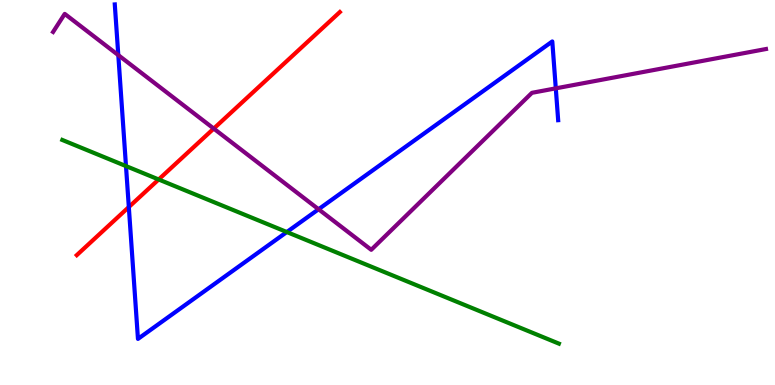[{'lines': ['blue', 'red'], 'intersections': [{'x': 1.66, 'y': 4.62}]}, {'lines': ['green', 'red'], 'intersections': [{'x': 2.05, 'y': 5.34}]}, {'lines': ['purple', 'red'], 'intersections': [{'x': 2.76, 'y': 6.66}]}, {'lines': ['blue', 'green'], 'intersections': [{'x': 1.63, 'y': 5.69}, {'x': 3.7, 'y': 3.97}]}, {'lines': ['blue', 'purple'], 'intersections': [{'x': 1.53, 'y': 8.57}, {'x': 4.11, 'y': 4.56}, {'x': 7.17, 'y': 7.71}]}, {'lines': ['green', 'purple'], 'intersections': []}]